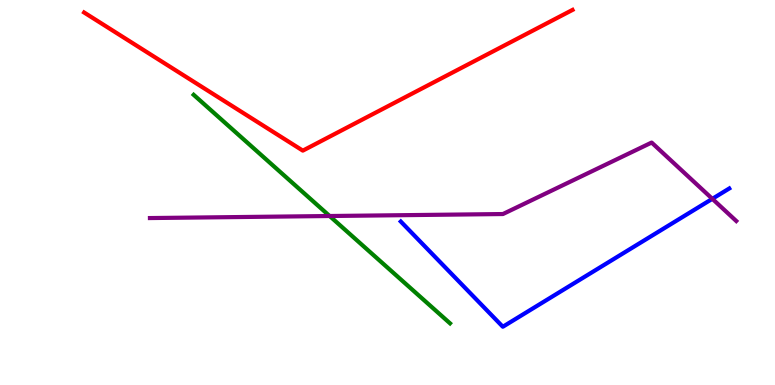[{'lines': ['blue', 'red'], 'intersections': []}, {'lines': ['green', 'red'], 'intersections': []}, {'lines': ['purple', 'red'], 'intersections': []}, {'lines': ['blue', 'green'], 'intersections': []}, {'lines': ['blue', 'purple'], 'intersections': [{'x': 9.19, 'y': 4.84}]}, {'lines': ['green', 'purple'], 'intersections': [{'x': 4.25, 'y': 4.39}]}]